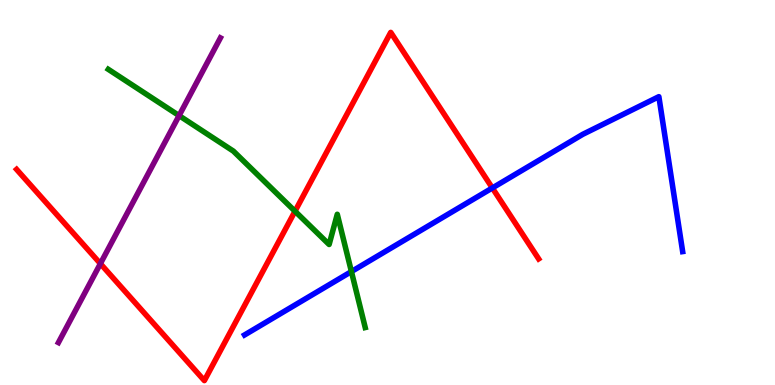[{'lines': ['blue', 'red'], 'intersections': [{'x': 6.35, 'y': 5.12}]}, {'lines': ['green', 'red'], 'intersections': [{'x': 3.81, 'y': 4.51}]}, {'lines': ['purple', 'red'], 'intersections': [{'x': 1.3, 'y': 3.15}]}, {'lines': ['blue', 'green'], 'intersections': [{'x': 4.53, 'y': 2.95}]}, {'lines': ['blue', 'purple'], 'intersections': []}, {'lines': ['green', 'purple'], 'intersections': [{'x': 2.31, 'y': 7.0}]}]